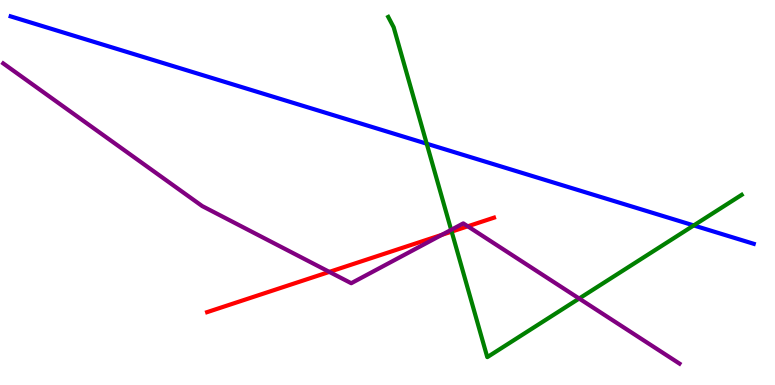[{'lines': ['blue', 'red'], 'intersections': []}, {'lines': ['green', 'red'], 'intersections': [{'x': 5.83, 'y': 3.98}]}, {'lines': ['purple', 'red'], 'intersections': [{'x': 4.25, 'y': 2.94}, {'x': 5.7, 'y': 3.9}, {'x': 6.04, 'y': 4.12}]}, {'lines': ['blue', 'green'], 'intersections': [{'x': 5.51, 'y': 6.27}, {'x': 8.95, 'y': 4.14}]}, {'lines': ['blue', 'purple'], 'intersections': []}, {'lines': ['green', 'purple'], 'intersections': [{'x': 5.82, 'y': 4.03}, {'x': 7.47, 'y': 2.25}]}]